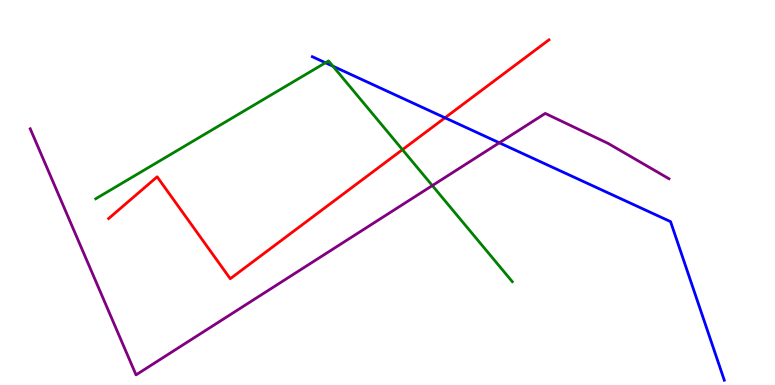[{'lines': ['blue', 'red'], 'intersections': [{'x': 5.74, 'y': 6.94}]}, {'lines': ['green', 'red'], 'intersections': [{'x': 5.19, 'y': 6.11}]}, {'lines': ['purple', 'red'], 'intersections': []}, {'lines': ['blue', 'green'], 'intersections': [{'x': 4.2, 'y': 8.37}, {'x': 4.3, 'y': 8.28}]}, {'lines': ['blue', 'purple'], 'intersections': [{'x': 6.44, 'y': 6.29}]}, {'lines': ['green', 'purple'], 'intersections': [{'x': 5.58, 'y': 5.18}]}]